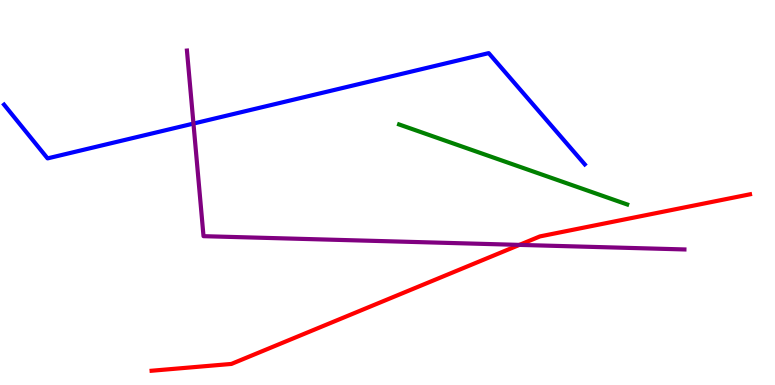[{'lines': ['blue', 'red'], 'intersections': []}, {'lines': ['green', 'red'], 'intersections': []}, {'lines': ['purple', 'red'], 'intersections': [{'x': 6.7, 'y': 3.64}]}, {'lines': ['blue', 'green'], 'intersections': []}, {'lines': ['blue', 'purple'], 'intersections': [{'x': 2.5, 'y': 6.79}]}, {'lines': ['green', 'purple'], 'intersections': []}]